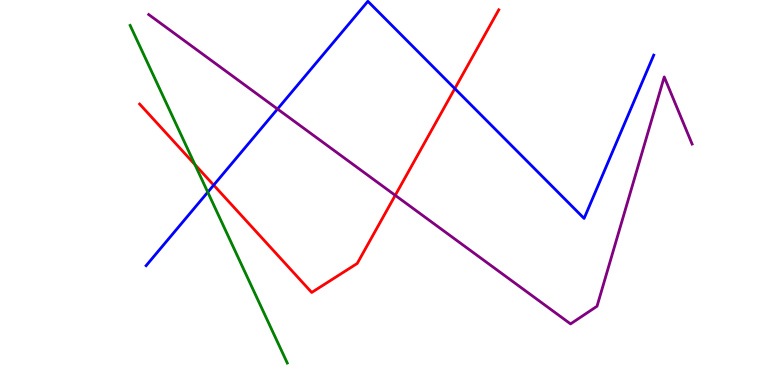[{'lines': ['blue', 'red'], 'intersections': [{'x': 2.76, 'y': 5.19}, {'x': 5.87, 'y': 7.7}]}, {'lines': ['green', 'red'], 'intersections': [{'x': 2.52, 'y': 5.72}]}, {'lines': ['purple', 'red'], 'intersections': [{'x': 5.1, 'y': 4.93}]}, {'lines': ['blue', 'green'], 'intersections': [{'x': 2.68, 'y': 5.01}]}, {'lines': ['blue', 'purple'], 'intersections': [{'x': 3.58, 'y': 7.17}]}, {'lines': ['green', 'purple'], 'intersections': []}]